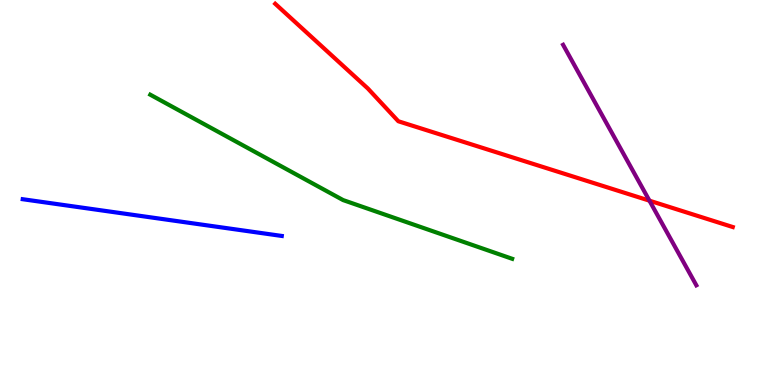[{'lines': ['blue', 'red'], 'intersections': []}, {'lines': ['green', 'red'], 'intersections': []}, {'lines': ['purple', 'red'], 'intersections': [{'x': 8.38, 'y': 4.79}]}, {'lines': ['blue', 'green'], 'intersections': []}, {'lines': ['blue', 'purple'], 'intersections': []}, {'lines': ['green', 'purple'], 'intersections': []}]